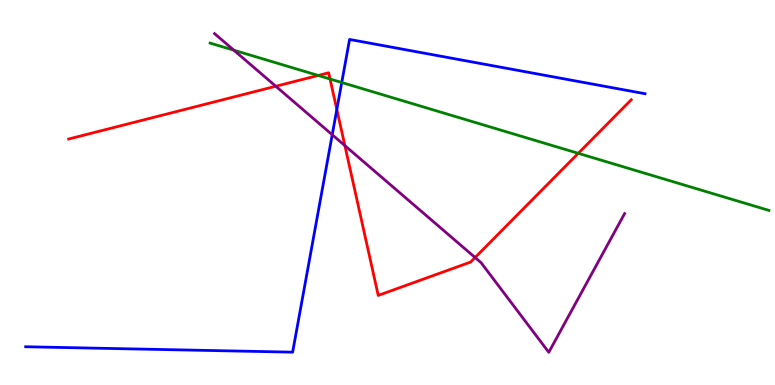[{'lines': ['blue', 'red'], 'intersections': [{'x': 4.35, 'y': 7.16}]}, {'lines': ['green', 'red'], 'intersections': [{'x': 4.11, 'y': 8.04}, {'x': 4.26, 'y': 7.95}, {'x': 7.46, 'y': 6.02}]}, {'lines': ['purple', 'red'], 'intersections': [{'x': 3.56, 'y': 7.76}, {'x': 4.45, 'y': 6.22}, {'x': 6.13, 'y': 3.31}]}, {'lines': ['blue', 'green'], 'intersections': [{'x': 4.41, 'y': 7.86}]}, {'lines': ['blue', 'purple'], 'intersections': [{'x': 4.29, 'y': 6.5}]}, {'lines': ['green', 'purple'], 'intersections': [{'x': 3.02, 'y': 8.7}]}]